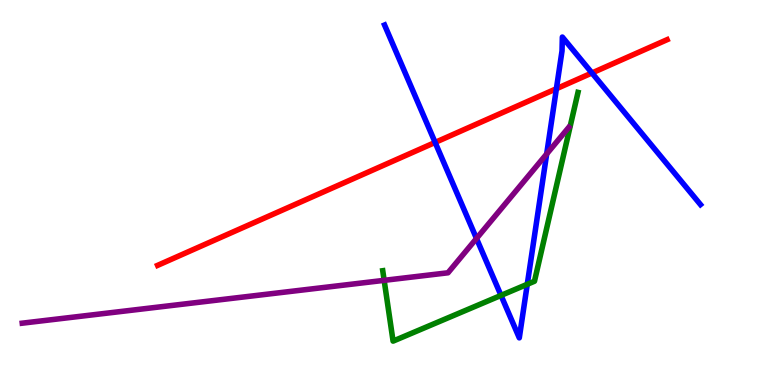[{'lines': ['blue', 'red'], 'intersections': [{'x': 5.61, 'y': 6.3}, {'x': 7.18, 'y': 7.7}, {'x': 7.64, 'y': 8.1}]}, {'lines': ['green', 'red'], 'intersections': []}, {'lines': ['purple', 'red'], 'intersections': []}, {'lines': ['blue', 'green'], 'intersections': [{'x': 6.46, 'y': 2.33}, {'x': 6.8, 'y': 2.62}]}, {'lines': ['blue', 'purple'], 'intersections': [{'x': 6.15, 'y': 3.81}, {'x': 7.05, 'y': 6.0}]}, {'lines': ['green', 'purple'], 'intersections': [{'x': 4.96, 'y': 2.72}]}]